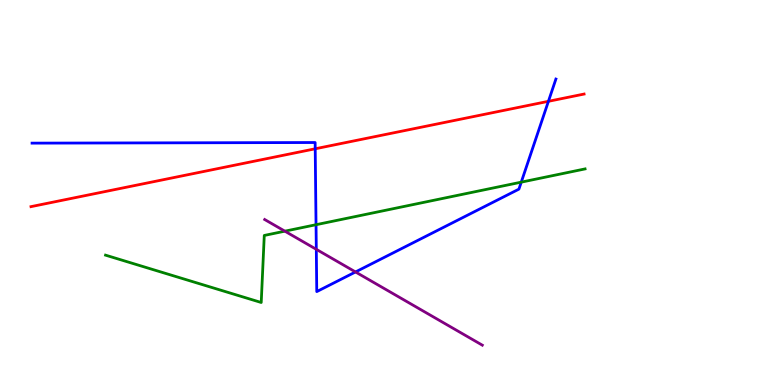[{'lines': ['blue', 'red'], 'intersections': [{'x': 4.07, 'y': 6.14}, {'x': 7.08, 'y': 7.37}]}, {'lines': ['green', 'red'], 'intersections': []}, {'lines': ['purple', 'red'], 'intersections': []}, {'lines': ['blue', 'green'], 'intersections': [{'x': 4.08, 'y': 4.16}, {'x': 6.73, 'y': 5.27}]}, {'lines': ['blue', 'purple'], 'intersections': [{'x': 4.08, 'y': 3.52}, {'x': 4.59, 'y': 2.94}]}, {'lines': ['green', 'purple'], 'intersections': [{'x': 3.68, 'y': 4.0}]}]